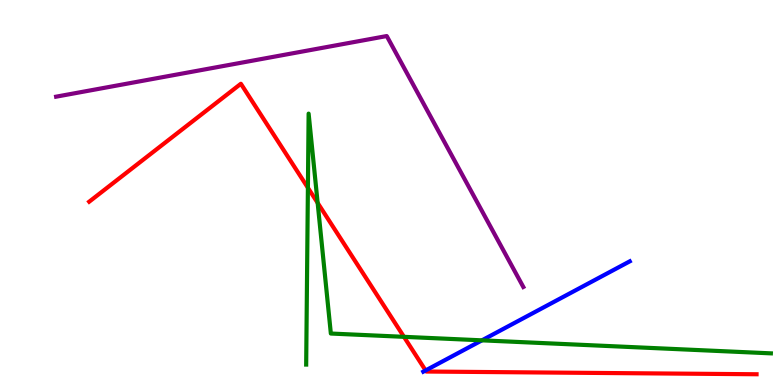[{'lines': ['blue', 'red'], 'intersections': [{'x': 5.49, 'y': 0.378}]}, {'lines': ['green', 'red'], 'intersections': [{'x': 3.97, 'y': 5.12}, {'x': 4.1, 'y': 4.73}, {'x': 5.21, 'y': 1.25}]}, {'lines': ['purple', 'red'], 'intersections': []}, {'lines': ['blue', 'green'], 'intersections': [{'x': 6.22, 'y': 1.16}]}, {'lines': ['blue', 'purple'], 'intersections': []}, {'lines': ['green', 'purple'], 'intersections': []}]